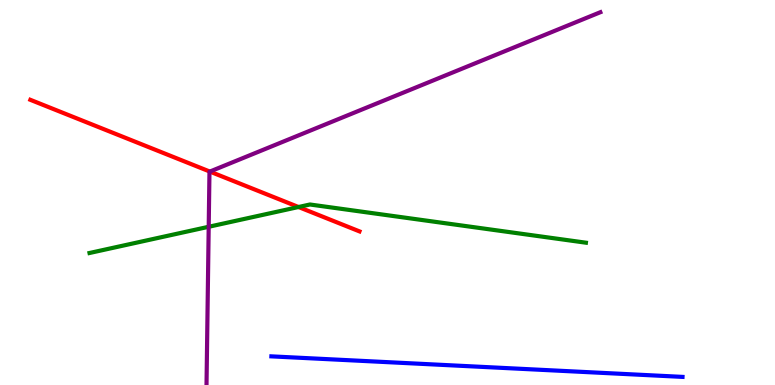[{'lines': ['blue', 'red'], 'intersections': []}, {'lines': ['green', 'red'], 'intersections': [{'x': 3.85, 'y': 4.62}]}, {'lines': ['purple', 'red'], 'intersections': [{'x': 2.71, 'y': 5.54}]}, {'lines': ['blue', 'green'], 'intersections': []}, {'lines': ['blue', 'purple'], 'intersections': []}, {'lines': ['green', 'purple'], 'intersections': [{'x': 2.69, 'y': 4.11}]}]